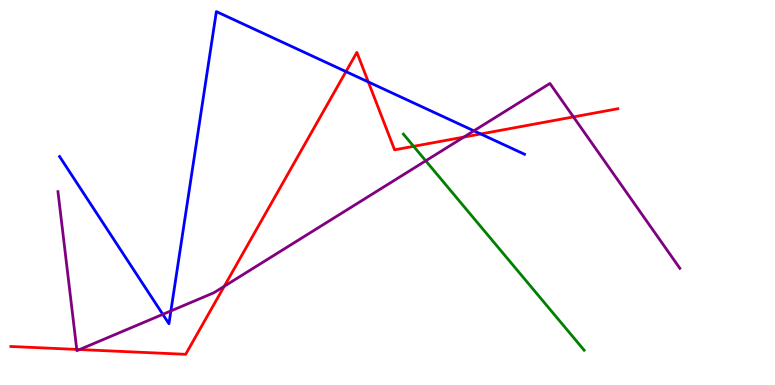[{'lines': ['blue', 'red'], 'intersections': [{'x': 4.46, 'y': 8.14}, {'x': 4.75, 'y': 7.87}, {'x': 6.2, 'y': 6.52}]}, {'lines': ['green', 'red'], 'intersections': [{'x': 5.34, 'y': 6.2}]}, {'lines': ['purple', 'red'], 'intersections': [{'x': 0.991, 'y': 0.924}, {'x': 1.03, 'y': 0.921}, {'x': 2.89, 'y': 2.56}, {'x': 5.98, 'y': 6.44}, {'x': 7.4, 'y': 6.96}]}, {'lines': ['blue', 'green'], 'intersections': []}, {'lines': ['blue', 'purple'], 'intersections': [{'x': 2.1, 'y': 1.84}, {'x': 2.21, 'y': 1.92}, {'x': 6.11, 'y': 6.6}]}, {'lines': ['green', 'purple'], 'intersections': [{'x': 5.49, 'y': 5.82}]}]